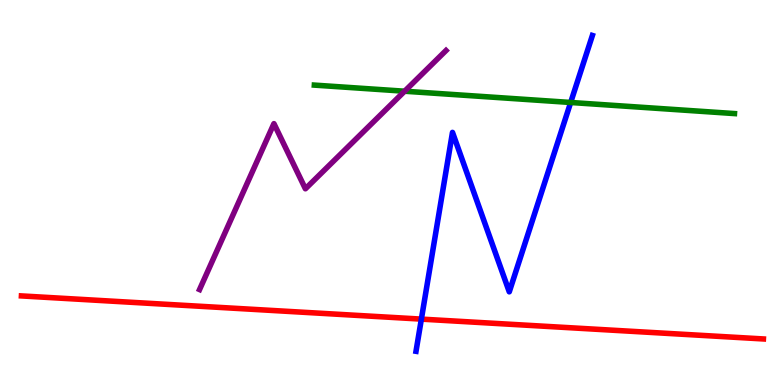[{'lines': ['blue', 'red'], 'intersections': [{'x': 5.44, 'y': 1.71}]}, {'lines': ['green', 'red'], 'intersections': []}, {'lines': ['purple', 'red'], 'intersections': []}, {'lines': ['blue', 'green'], 'intersections': [{'x': 7.36, 'y': 7.34}]}, {'lines': ['blue', 'purple'], 'intersections': []}, {'lines': ['green', 'purple'], 'intersections': [{'x': 5.22, 'y': 7.63}]}]